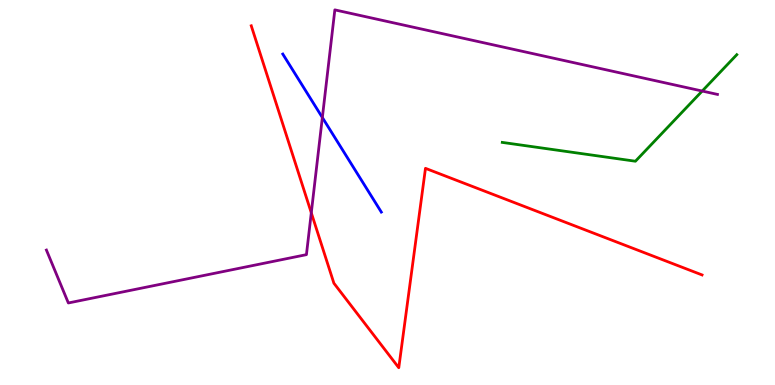[{'lines': ['blue', 'red'], 'intersections': []}, {'lines': ['green', 'red'], 'intersections': []}, {'lines': ['purple', 'red'], 'intersections': [{'x': 4.02, 'y': 4.47}]}, {'lines': ['blue', 'green'], 'intersections': []}, {'lines': ['blue', 'purple'], 'intersections': [{'x': 4.16, 'y': 6.95}]}, {'lines': ['green', 'purple'], 'intersections': [{'x': 9.06, 'y': 7.64}]}]